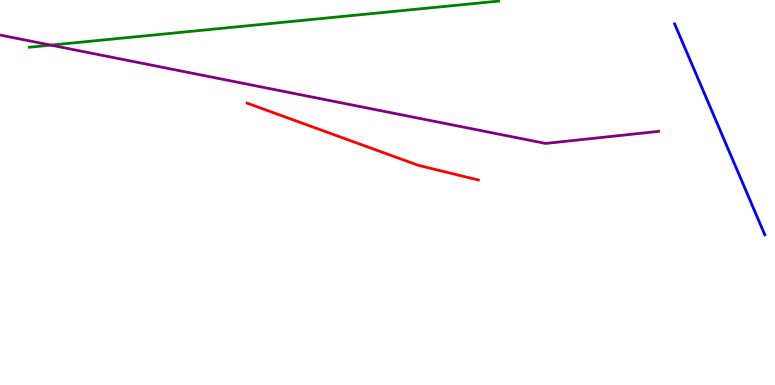[{'lines': ['blue', 'red'], 'intersections': []}, {'lines': ['green', 'red'], 'intersections': []}, {'lines': ['purple', 'red'], 'intersections': []}, {'lines': ['blue', 'green'], 'intersections': []}, {'lines': ['blue', 'purple'], 'intersections': []}, {'lines': ['green', 'purple'], 'intersections': [{'x': 0.656, 'y': 8.83}]}]